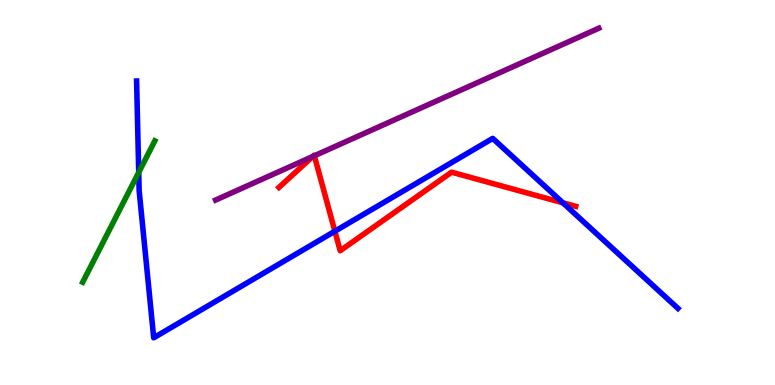[{'lines': ['blue', 'red'], 'intersections': [{'x': 4.32, 'y': 3.99}, {'x': 7.26, 'y': 4.73}]}, {'lines': ['green', 'red'], 'intersections': []}, {'lines': ['purple', 'red'], 'intersections': [{'x': 4.04, 'y': 5.94}, {'x': 4.06, 'y': 5.95}]}, {'lines': ['blue', 'green'], 'intersections': [{'x': 1.79, 'y': 5.52}]}, {'lines': ['blue', 'purple'], 'intersections': []}, {'lines': ['green', 'purple'], 'intersections': []}]